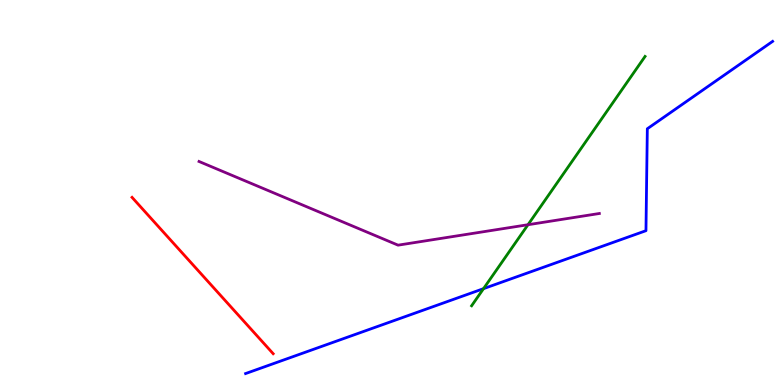[{'lines': ['blue', 'red'], 'intersections': []}, {'lines': ['green', 'red'], 'intersections': []}, {'lines': ['purple', 'red'], 'intersections': []}, {'lines': ['blue', 'green'], 'intersections': [{'x': 6.24, 'y': 2.5}]}, {'lines': ['blue', 'purple'], 'intersections': []}, {'lines': ['green', 'purple'], 'intersections': [{'x': 6.81, 'y': 4.16}]}]